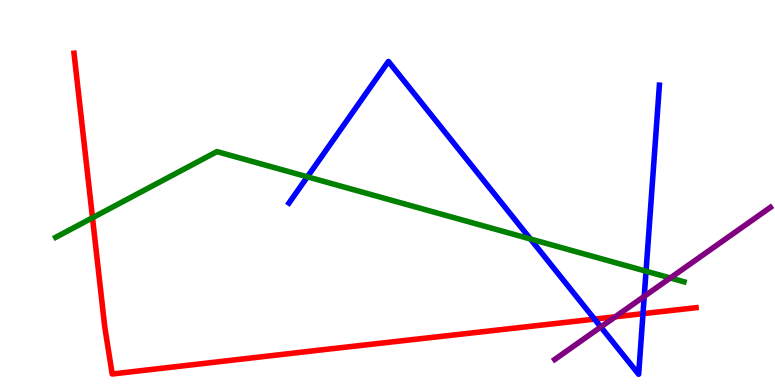[{'lines': ['blue', 'red'], 'intersections': [{'x': 7.67, 'y': 1.71}, {'x': 8.3, 'y': 1.85}]}, {'lines': ['green', 'red'], 'intersections': [{'x': 1.19, 'y': 4.34}]}, {'lines': ['purple', 'red'], 'intersections': [{'x': 7.94, 'y': 1.77}]}, {'lines': ['blue', 'green'], 'intersections': [{'x': 3.97, 'y': 5.41}, {'x': 6.84, 'y': 3.79}, {'x': 8.34, 'y': 2.96}]}, {'lines': ['blue', 'purple'], 'intersections': [{'x': 7.75, 'y': 1.51}, {'x': 8.31, 'y': 2.3}]}, {'lines': ['green', 'purple'], 'intersections': [{'x': 8.65, 'y': 2.78}]}]